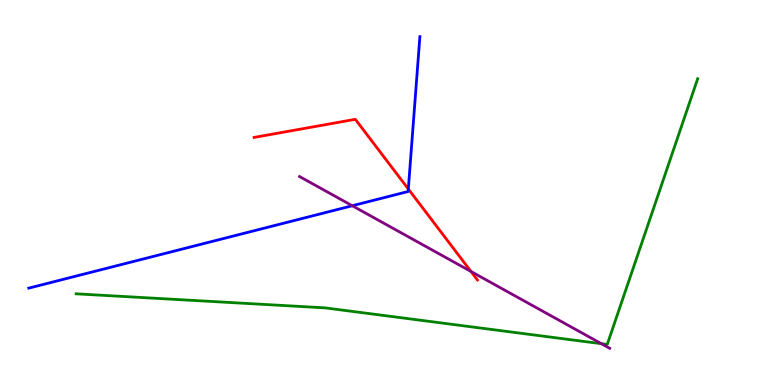[{'lines': ['blue', 'red'], 'intersections': [{'x': 5.27, 'y': 5.09}]}, {'lines': ['green', 'red'], 'intersections': []}, {'lines': ['purple', 'red'], 'intersections': [{'x': 6.08, 'y': 2.95}]}, {'lines': ['blue', 'green'], 'intersections': []}, {'lines': ['blue', 'purple'], 'intersections': [{'x': 4.55, 'y': 4.66}]}, {'lines': ['green', 'purple'], 'intersections': [{'x': 7.76, 'y': 1.07}]}]